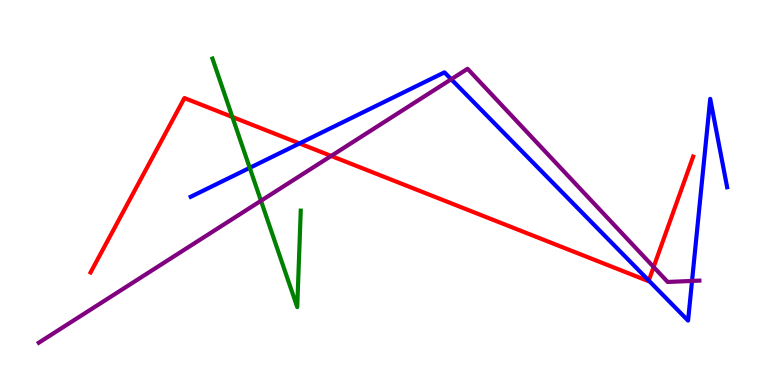[{'lines': ['blue', 'red'], 'intersections': [{'x': 3.86, 'y': 6.27}, {'x': 8.37, 'y': 2.71}]}, {'lines': ['green', 'red'], 'intersections': [{'x': 3.0, 'y': 6.96}]}, {'lines': ['purple', 'red'], 'intersections': [{'x': 4.27, 'y': 5.95}, {'x': 8.43, 'y': 3.07}]}, {'lines': ['blue', 'green'], 'intersections': [{'x': 3.22, 'y': 5.64}]}, {'lines': ['blue', 'purple'], 'intersections': [{'x': 5.82, 'y': 7.94}, {'x': 8.93, 'y': 2.7}]}, {'lines': ['green', 'purple'], 'intersections': [{'x': 3.37, 'y': 4.78}]}]